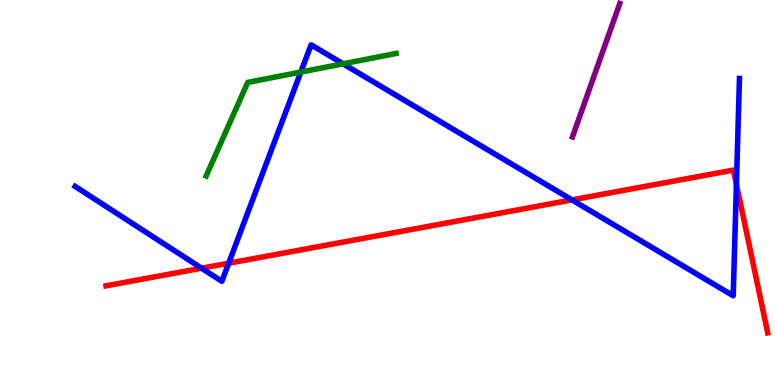[{'lines': ['blue', 'red'], 'intersections': [{'x': 2.6, 'y': 3.03}, {'x': 2.95, 'y': 3.16}, {'x': 7.38, 'y': 4.81}, {'x': 9.5, 'y': 5.21}]}, {'lines': ['green', 'red'], 'intersections': []}, {'lines': ['purple', 'red'], 'intersections': []}, {'lines': ['blue', 'green'], 'intersections': [{'x': 3.88, 'y': 8.13}, {'x': 4.43, 'y': 8.34}]}, {'lines': ['blue', 'purple'], 'intersections': []}, {'lines': ['green', 'purple'], 'intersections': []}]